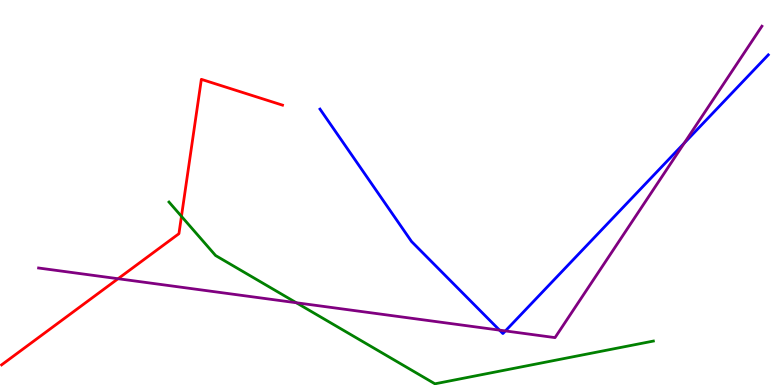[{'lines': ['blue', 'red'], 'intersections': []}, {'lines': ['green', 'red'], 'intersections': [{'x': 2.34, 'y': 4.38}]}, {'lines': ['purple', 'red'], 'intersections': [{'x': 1.52, 'y': 2.76}]}, {'lines': ['blue', 'green'], 'intersections': []}, {'lines': ['blue', 'purple'], 'intersections': [{'x': 6.45, 'y': 1.43}, {'x': 6.52, 'y': 1.4}, {'x': 8.83, 'y': 6.28}]}, {'lines': ['green', 'purple'], 'intersections': [{'x': 3.82, 'y': 2.14}]}]